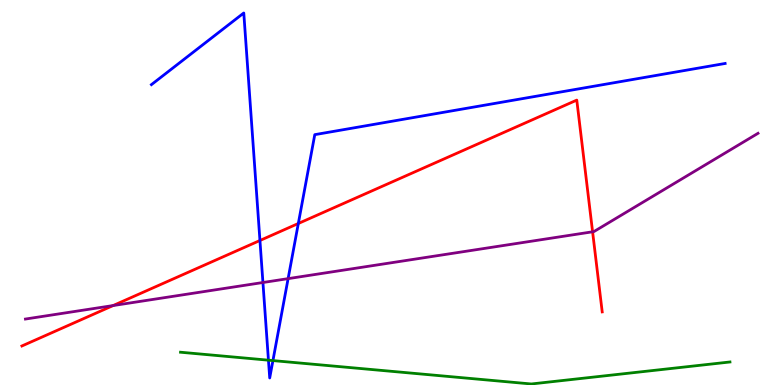[{'lines': ['blue', 'red'], 'intersections': [{'x': 3.35, 'y': 3.75}, {'x': 3.85, 'y': 4.2}]}, {'lines': ['green', 'red'], 'intersections': []}, {'lines': ['purple', 'red'], 'intersections': [{'x': 1.46, 'y': 2.06}, {'x': 7.65, 'y': 3.98}]}, {'lines': ['blue', 'green'], 'intersections': [{'x': 3.46, 'y': 0.645}, {'x': 3.52, 'y': 0.634}]}, {'lines': ['blue', 'purple'], 'intersections': [{'x': 3.39, 'y': 2.66}, {'x': 3.72, 'y': 2.76}]}, {'lines': ['green', 'purple'], 'intersections': []}]